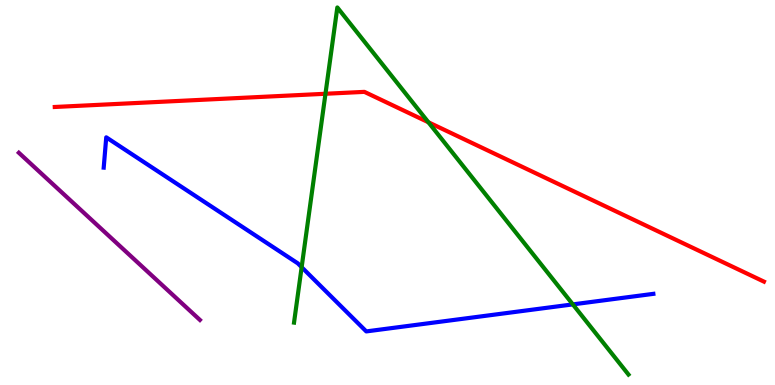[{'lines': ['blue', 'red'], 'intersections': []}, {'lines': ['green', 'red'], 'intersections': [{'x': 4.2, 'y': 7.56}, {'x': 5.53, 'y': 6.82}]}, {'lines': ['purple', 'red'], 'intersections': []}, {'lines': ['blue', 'green'], 'intersections': [{'x': 3.89, 'y': 3.06}, {'x': 7.39, 'y': 2.09}]}, {'lines': ['blue', 'purple'], 'intersections': []}, {'lines': ['green', 'purple'], 'intersections': []}]